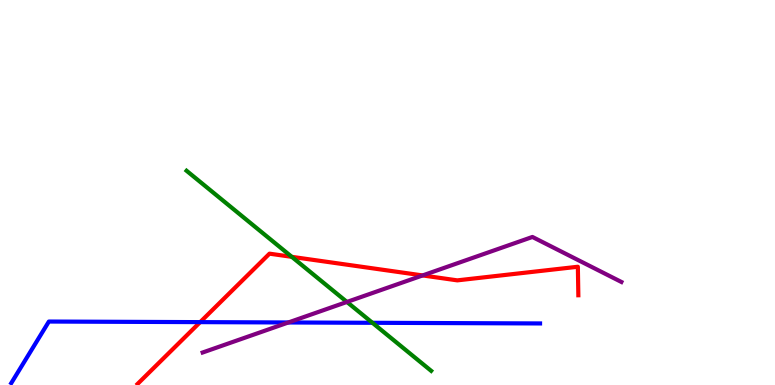[{'lines': ['blue', 'red'], 'intersections': [{'x': 2.58, 'y': 1.63}]}, {'lines': ['green', 'red'], 'intersections': [{'x': 3.76, 'y': 3.33}]}, {'lines': ['purple', 'red'], 'intersections': [{'x': 5.45, 'y': 2.85}]}, {'lines': ['blue', 'green'], 'intersections': [{'x': 4.81, 'y': 1.62}]}, {'lines': ['blue', 'purple'], 'intersections': [{'x': 3.72, 'y': 1.62}]}, {'lines': ['green', 'purple'], 'intersections': [{'x': 4.48, 'y': 2.16}]}]